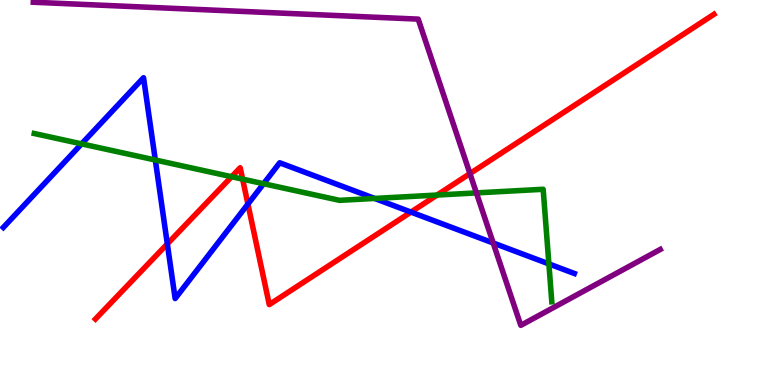[{'lines': ['blue', 'red'], 'intersections': [{'x': 2.16, 'y': 3.66}, {'x': 3.2, 'y': 4.7}, {'x': 5.3, 'y': 4.49}]}, {'lines': ['green', 'red'], 'intersections': [{'x': 2.99, 'y': 5.41}, {'x': 3.13, 'y': 5.35}, {'x': 5.64, 'y': 4.93}]}, {'lines': ['purple', 'red'], 'intersections': [{'x': 6.06, 'y': 5.49}]}, {'lines': ['blue', 'green'], 'intersections': [{'x': 1.05, 'y': 6.26}, {'x': 2.0, 'y': 5.84}, {'x': 3.4, 'y': 5.23}, {'x': 4.83, 'y': 4.85}, {'x': 7.08, 'y': 3.15}]}, {'lines': ['blue', 'purple'], 'intersections': [{'x': 6.36, 'y': 3.69}]}, {'lines': ['green', 'purple'], 'intersections': [{'x': 6.15, 'y': 4.99}]}]